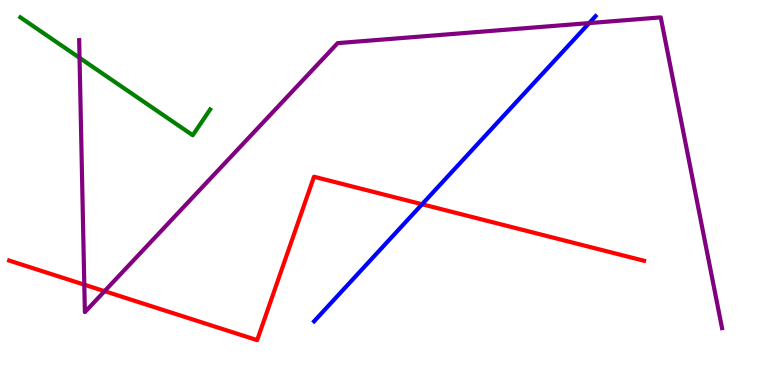[{'lines': ['blue', 'red'], 'intersections': [{'x': 5.45, 'y': 4.69}]}, {'lines': ['green', 'red'], 'intersections': []}, {'lines': ['purple', 'red'], 'intersections': [{'x': 1.09, 'y': 2.61}, {'x': 1.35, 'y': 2.44}]}, {'lines': ['blue', 'green'], 'intersections': []}, {'lines': ['blue', 'purple'], 'intersections': [{'x': 7.6, 'y': 9.4}]}, {'lines': ['green', 'purple'], 'intersections': [{'x': 1.03, 'y': 8.5}]}]